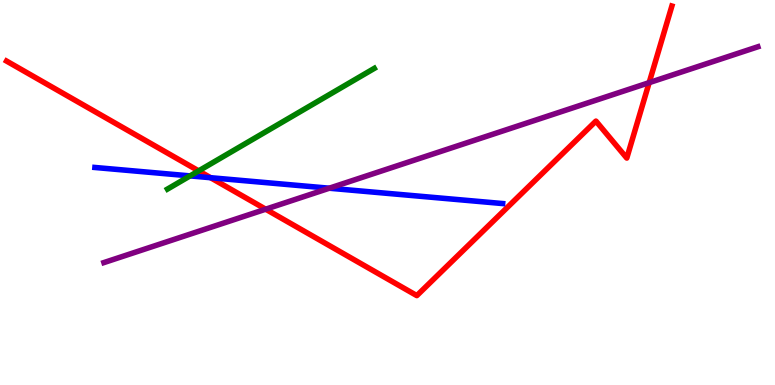[{'lines': ['blue', 'red'], 'intersections': [{'x': 2.72, 'y': 5.38}]}, {'lines': ['green', 'red'], 'intersections': [{'x': 2.56, 'y': 5.56}]}, {'lines': ['purple', 'red'], 'intersections': [{'x': 3.43, 'y': 4.57}, {'x': 8.38, 'y': 7.85}]}, {'lines': ['blue', 'green'], 'intersections': [{'x': 2.45, 'y': 5.43}]}, {'lines': ['blue', 'purple'], 'intersections': [{'x': 4.25, 'y': 5.11}]}, {'lines': ['green', 'purple'], 'intersections': []}]